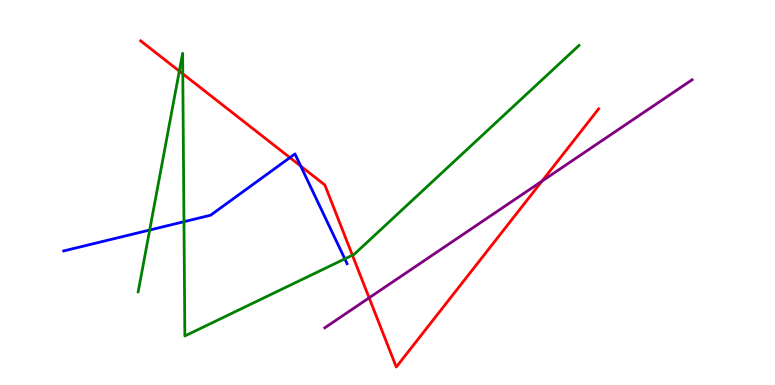[{'lines': ['blue', 'red'], 'intersections': [{'x': 3.74, 'y': 5.91}, {'x': 3.88, 'y': 5.69}]}, {'lines': ['green', 'red'], 'intersections': [{'x': 2.31, 'y': 8.15}, {'x': 2.36, 'y': 8.08}, {'x': 4.55, 'y': 3.37}]}, {'lines': ['purple', 'red'], 'intersections': [{'x': 4.76, 'y': 2.26}, {'x': 6.99, 'y': 5.3}]}, {'lines': ['blue', 'green'], 'intersections': [{'x': 1.93, 'y': 4.03}, {'x': 2.37, 'y': 4.24}, {'x': 4.45, 'y': 3.28}]}, {'lines': ['blue', 'purple'], 'intersections': []}, {'lines': ['green', 'purple'], 'intersections': []}]